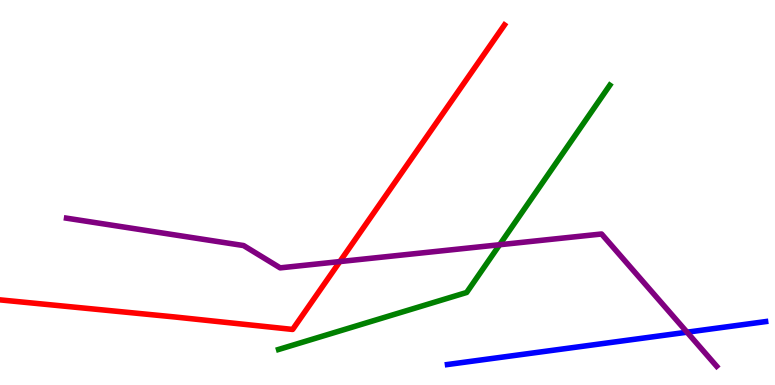[{'lines': ['blue', 'red'], 'intersections': []}, {'lines': ['green', 'red'], 'intersections': []}, {'lines': ['purple', 'red'], 'intersections': [{'x': 4.39, 'y': 3.21}]}, {'lines': ['blue', 'green'], 'intersections': []}, {'lines': ['blue', 'purple'], 'intersections': [{'x': 8.86, 'y': 1.37}]}, {'lines': ['green', 'purple'], 'intersections': [{'x': 6.45, 'y': 3.64}]}]